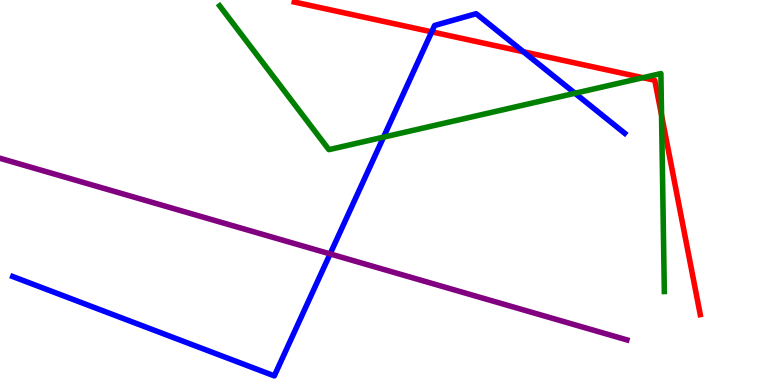[{'lines': ['blue', 'red'], 'intersections': [{'x': 5.57, 'y': 9.17}, {'x': 6.75, 'y': 8.66}]}, {'lines': ['green', 'red'], 'intersections': [{'x': 8.3, 'y': 7.98}, {'x': 8.54, 'y': 7.01}]}, {'lines': ['purple', 'red'], 'intersections': []}, {'lines': ['blue', 'green'], 'intersections': [{'x': 4.95, 'y': 6.44}, {'x': 7.42, 'y': 7.58}]}, {'lines': ['blue', 'purple'], 'intersections': [{'x': 4.26, 'y': 3.4}]}, {'lines': ['green', 'purple'], 'intersections': []}]